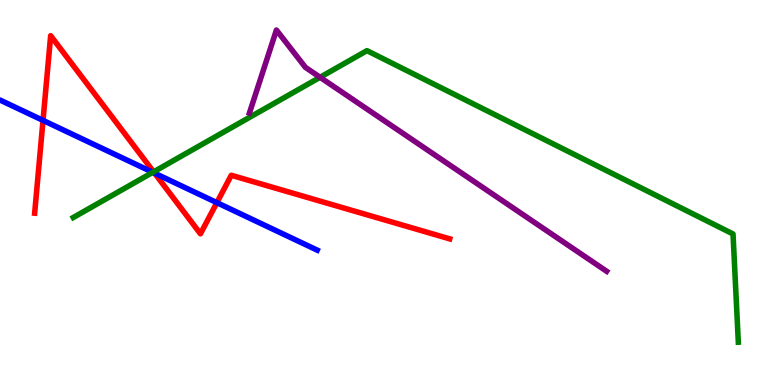[{'lines': ['blue', 'red'], 'intersections': [{'x': 0.555, 'y': 6.87}, {'x': 2.0, 'y': 5.5}, {'x': 2.8, 'y': 4.74}]}, {'lines': ['green', 'red'], 'intersections': [{'x': 1.98, 'y': 5.54}]}, {'lines': ['purple', 'red'], 'intersections': []}, {'lines': ['blue', 'green'], 'intersections': [{'x': 1.97, 'y': 5.52}]}, {'lines': ['blue', 'purple'], 'intersections': []}, {'lines': ['green', 'purple'], 'intersections': [{'x': 4.13, 'y': 7.99}]}]